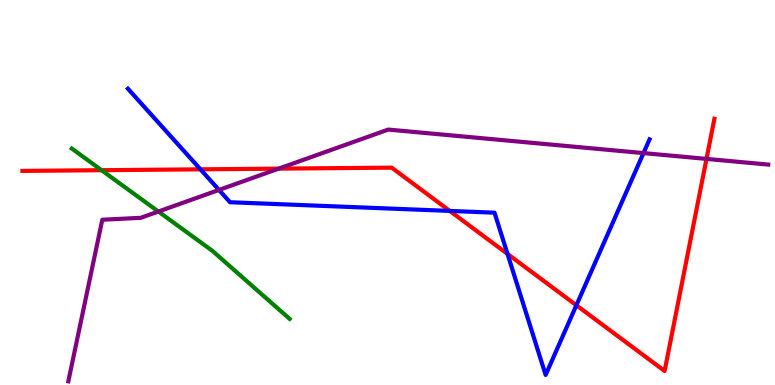[{'lines': ['blue', 'red'], 'intersections': [{'x': 2.59, 'y': 5.6}, {'x': 5.8, 'y': 4.52}, {'x': 6.55, 'y': 3.4}, {'x': 7.44, 'y': 2.07}]}, {'lines': ['green', 'red'], 'intersections': [{'x': 1.31, 'y': 5.58}]}, {'lines': ['purple', 'red'], 'intersections': [{'x': 3.6, 'y': 5.62}, {'x': 9.12, 'y': 5.87}]}, {'lines': ['blue', 'green'], 'intersections': []}, {'lines': ['blue', 'purple'], 'intersections': [{'x': 2.83, 'y': 5.07}, {'x': 8.3, 'y': 6.02}]}, {'lines': ['green', 'purple'], 'intersections': [{'x': 2.04, 'y': 4.51}]}]